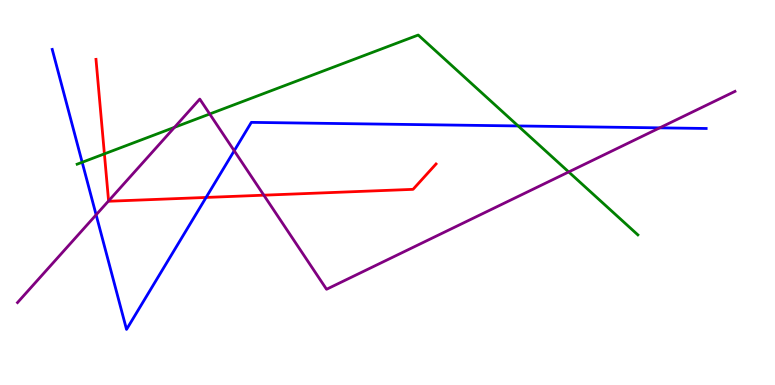[{'lines': ['blue', 'red'], 'intersections': [{'x': 2.66, 'y': 4.87}]}, {'lines': ['green', 'red'], 'intersections': [{'x': 1.35, 'y': 6.0}]}, {'lines': ['purple', 'red'], 'intersections': [{'x': 1.4, 'y': 4.78}, {'x': 3.4, 'y': 4.93}]}, {'lines': ['blue', 'green'], 'intersections': [{'x': 1.06, 'y': 5.78}, {'x': 6.69, 'y': 6.73}]}, {'lines': ['blue', 'purple'], 'intersections': [{'x': 1.24, 'y': 4.42}, {'x': 3.02, 'y': 6.08}, {'x': 8.51, 'y': 6.68}]}, {'lines': ['green', 'purple'], 'intersections': [{'x': 2.25, 'y': 6.69}, {'x': 2.71, 'y': 7.04}, {'x': 7.34, 'y': 5.53}]}]